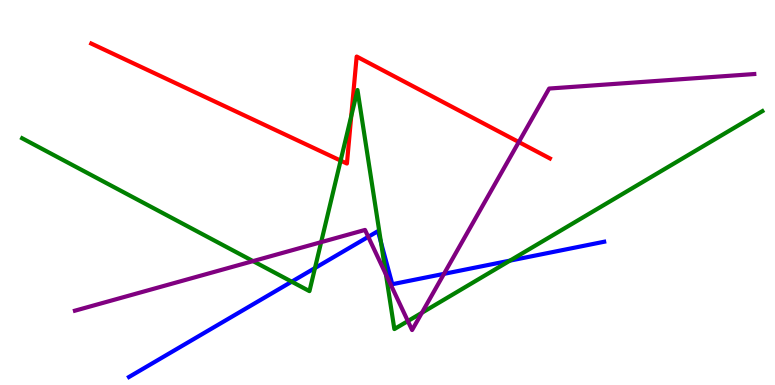[{'lines': ['blue', 'red'], 'intersections': []}, {'lines': ['green', 'red'], 'intersections': [{'x': 4.4, 'y': 5.83}, {'x': 4.53, 'y': 6.98}]}, {'lines': ['purple', 'red'], 'intersections': [{'x': 6.69, 'y': 6.31}]}, {'lines': ['blue', 'green'], 'intersections': [{'x': 3.76, 'y': 2.68}, {'x': 4.06, 'y': 3.04}, {'x': 4.92, 'y': 3.7}, {'x': 6.58, 'y': 3.23}]}, {'lines': ['blue', 'purple'], 'intersections': [{'x': 4.75, 'y': 3.85}, {'x': 5.73, 'y': 2.89}]}, {'lines': ['green', 'purple'], 'intersections': [{'x': 3.26, 'y': 3.22}, {'x': 4.14, 'y': 3.71}, {'x': 4.98, 'y': 2.87}, {'x': 5.26, 'y': 1.66}, {'x': 5.44, 'y': 1.88}]}]